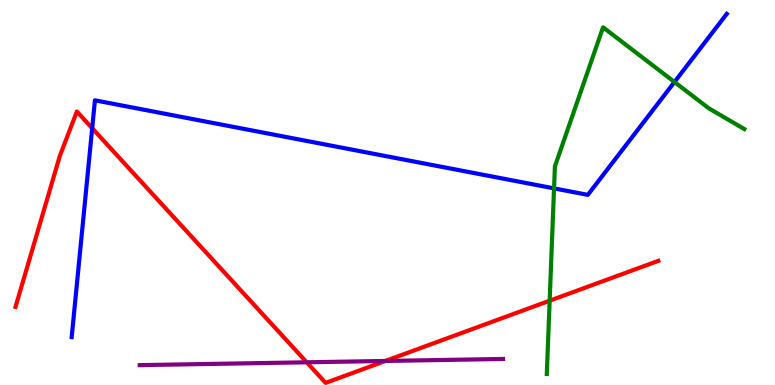[{'lines': ['blue', 'red'], 'intersections': [{'x': 1.19, 'y': 6.67}]}, {'lines': ['green', 'red'], 'intersections': [{'x': 7.09, 'y': 2.19}]}, {'lines': ['purple', 'red'], 'intersections': [{'x': 3.96, 'y': 0.59}, {'x': 4.97, 'y': 0.624}]}, {'lines': ['blue', 'green'], 'intersections': [{'x': 7.15, 'y': 5.11}, {'x': 8.7, 'y': 7.87}]}, {'lines': ['blue', 'purple'], 'intersections': []}, {'lines': ['green', 'purple'], 'intersections': []}]